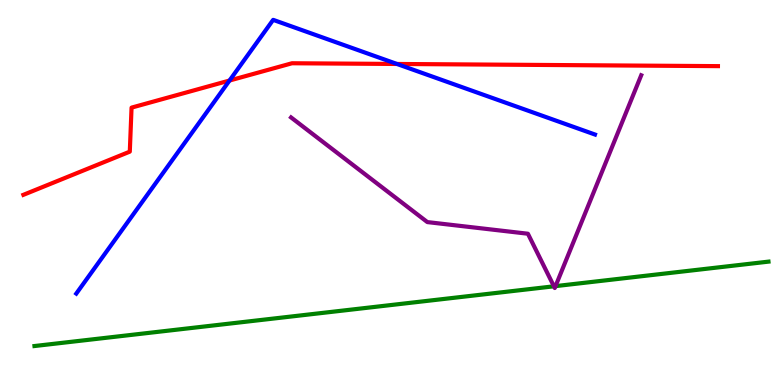[{'lines': ['blue', 'red'], 'intersections': [{'x': 2.96, 'y': 7.91}, {'x': 5.12, 'y': 8.34}]}, {'lines': ['green', 'red'], 'intersections': []}, {'lines': ['purple', 'red'], 'intersections': []}, {'lines': ['blue', 'green'], 'intersections': []}, {'lines': ['blue', 'purple'], 'intersections': []}, {'lines': ['green', 'purple'], 'intersections': [{'x': 7.15, 'y': 2.56}, {'x': 7.17, 'y': 2.57}]}]